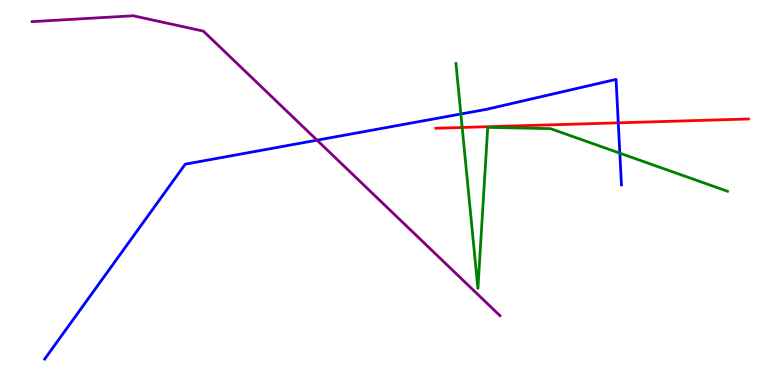[{'lines': ['blue', 'red'], 'intersections': [{'x': 7.98, 'y': 6.81}]}, {'lines': ['green', 'red'], 'intersections': [{'x': 5.96, 'y': 6.69}]}, {'lines': ['purple', 'red'], 'intersections': []}, {'lines': ['blue', 'green'], 'intersections': [{'x': 5.95, 'y': 7.04}, {'x': 8.0, 'y': 6.02}]}, {'lines': ['blue', 'purple'], 'intersections': [{'x': 4.09, 'y': 6.36}]}, {'lines': ['green', 'purple'], 'intersections': []}]